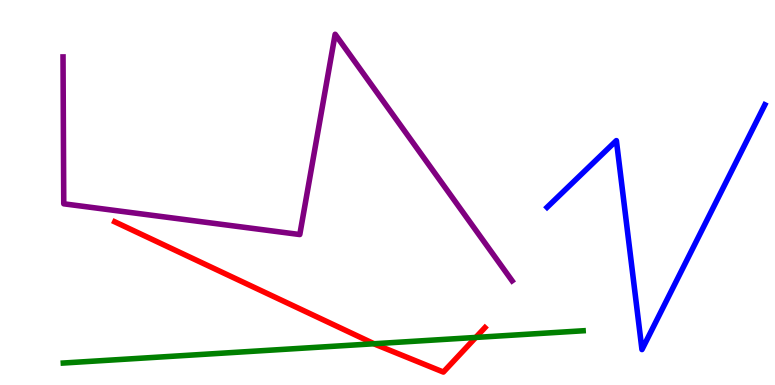[{'lines': ['blue', 'red'], 'intersections': []}, {'lines': ['green', 'red'], 'intersections': [{'x': 4.83, 'y': 1.07}, {'x': 6.14, 'y': 1.24}]}, {'lines': ['purple', 'red'], 'intersections': []}, {'lines': ['blue', 'green'], 'intersections': []}, {'lines': ['blue', 'purple'], 'intersections': []}, {'lines': ['green', 'purple'], 'intersections': []}]